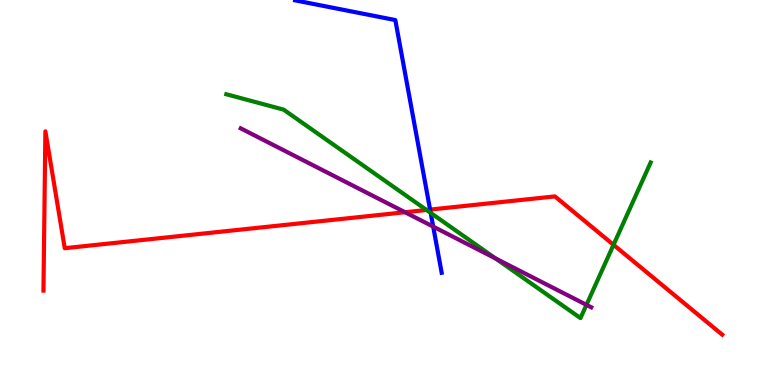[{'lines': ['blue', 'red'], 'intersections': [{'x': 5.55, 'y': 4.56}]}, {'lines': ['green', 'red'], 'intersections': [{'x': 5.5, 'y': 4.55}, {'x': 7.92, 'y': 3.64}]}, {'lines': ['purple', 'red'], 'intersections': [{'x': 5.23, 'y': 4.49}]}, {'lines': ['blue', 'green'], 'intersections': [{'x': 5.56, 'y': 4.47}]}, {'lines': ['blue', 'purple'], 'intersections': [{'x': 5.59, 'y': 4.11}]}, {'lines': ['green', 'purple'], 'intersections': [{'x': 6.39, 'y': 3.29}, {'x': 7.57, 'y': 2.08}]}]